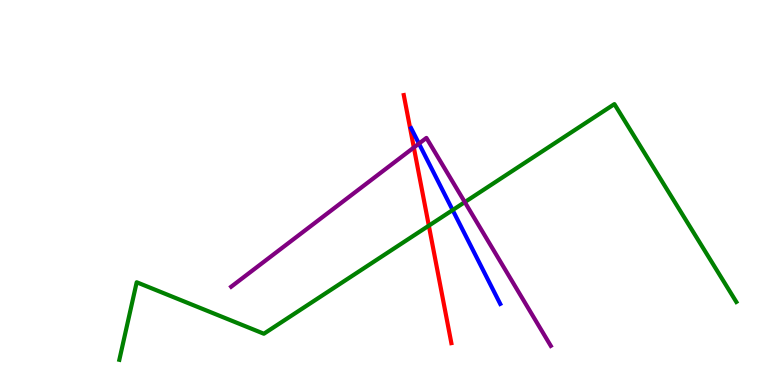[{'lines': ['blue', 'red'], 'intersections': []}, {'lines': ['green', 'red'], 'intersections': [{'x': 5.53, 'y': 4.14}]}, {'lines': ['purple', 'red'], 'intersections': [{'x': 5.34, 'y': 6.17}]}, {'lines': ['blue', 'green'], 'intersections': [{'x': 5.84, 'y': 4.54}]}, {'lines': ['blue', 'purple'], 'intersections': [{'x': 5.41, 'y': 6.27}]}, {'lines': ['green', 'purple'], 'intersections': [{'x': 6.0, 'y': 4.75}]}]